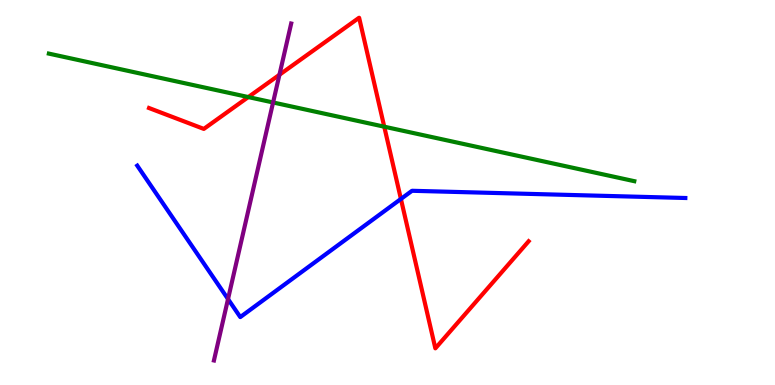[{'lines': ['blue', 'red'], 'intersections': [{'x': 5.17, 'y': 4.83}]}, {'lines': ['green', 'red'], 'intersections': [{'x': 3.2, 'y': 7.48}, {'x': 4.96, 'y': 6.71}]}, {'lines': ['purple', 'red'], 'intersections': [{'x': 3.61, 'y': 8.06}]}, {'lines': ['blue', 'green'], 'intersections': []}, {'lines': ['blue', 'purple'], 'intersections': [{'x': 2.94, 'y': 2.23}]}, {'lines': ['green', 'purple'], 'intersections': [{'x': 3.52, 'y': 7.34}]}]